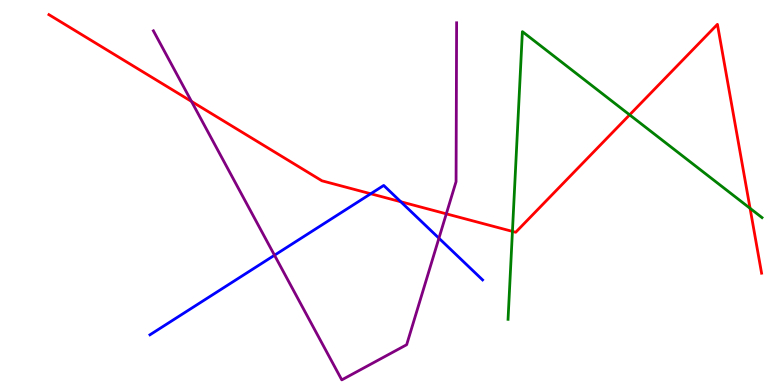[{'lines': ['blue', 'red'], 'intersections': [{'x': 4.78, 'y': 4.97}, {'x': 5.17, 'y': 4.76}]}, {'lines': ['green', 'red'], 'intersections': [{'x': 6.61, 'y': 3.99}, {'x': 8.12, 'y': 7.02}, {'x': 9.68, 'y': 4.59}]}, {'lines': ['purple', 'red'], 'intersections': [{'x': 2.47, 'y': 7.37}, {'x': 5.76, 'y': 4.45}]}, {'lines': ['blue', 'green'], 'intersections': []}, {'lines': ['blue', 'purple'], 'intersections': [{'x': 3.54, 'y': 3.37}, {'x': 5.66, 'y': 3.81}]}, {'lines': ['green', 'purple'], 'intersections': []}]